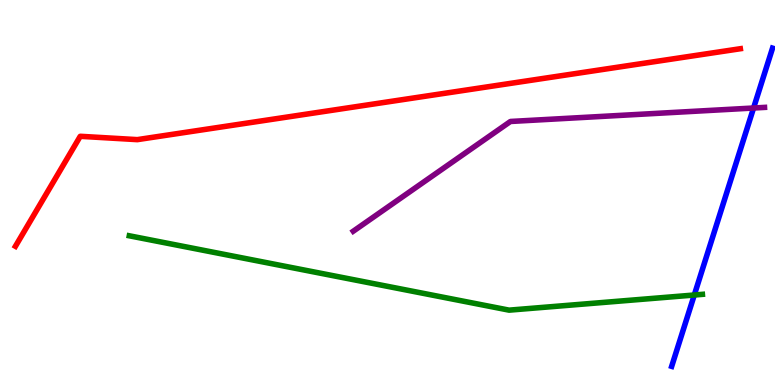[{'lines': ['blue', 'red'], 'intersections': []}, {'lines': ['green', 'red'], 'intersections': []}, {'lines': ['purple', 'red'], 'intersections': []}, {'lines': ['blue', 'green'], 'intersections': [{'x': 8.96, 'y': 2.34}]}, {'lines': ['blue', 'purple'], 'intersections': [{'x': 9.72, 'y': 7.19}]}, {'lines': ['green', 'purple'], 'intersections': []}]